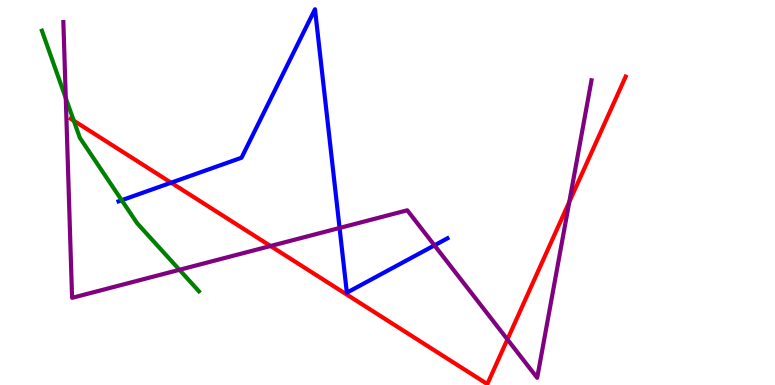[{'lines': ['blue', 'red'], 'intersections': [{'x': 2.21, 'y': 5.25}]}, {'lines': ['green', 'red'], 'intersections': [{'x': 0.952, 'y': 6.87}]}, {'lines': ['purple', 'red'], 'intersections': [{'x': 3.49, 'y': 3.61}, {'x': 6.55, 'y': 1.18}, {'x': 7.35, 'y': 4.76}]}, {'lines': ['blue', 'green'], 'intersections': [{'x': 1.57, 'y': 4.8}]}, {'lines': ['blue', 'purple'], 'intersections': [{'x': 4.38, 'y': 4.08}, {'x': 5.61, 'y': 3.63}]}, {'lines': ['green', 'purple'], 'intersections': [{'x': 0.849, 'y': 7.45}, {'x': 2.32, 'y': 2.99}]}]